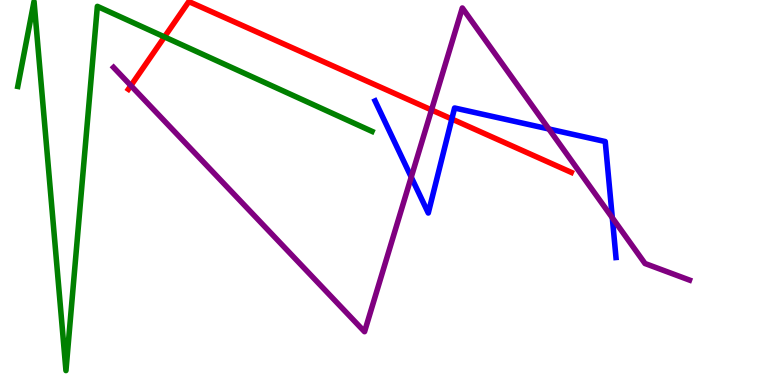[{'lines': ['blue', 'red'], 'intersections': [{'x': 5.83, 'y': 6.91}]}, {'lines': ['green', 'red'], 'intersections': [{'x': 2.12, 'y': 9.04}]}, {'lines': ['purple', 'red'], 'intersections': [{'x': 1.69, 'y': 7.78}, {'x': 5.57, 'y': 7.14}]}, {'lines': ['blue', 'green'], 'intersections': []}, {'lines': ['blue', 'purple'], 'intersections': [{'x': 5.31, 'y': 5.4}, {'x': 7.08, 'y': 6.65}, {'x': 7.9, 'y': 4.34}]}, {'lines': ['green', 'purple'], 'intersections': []}]